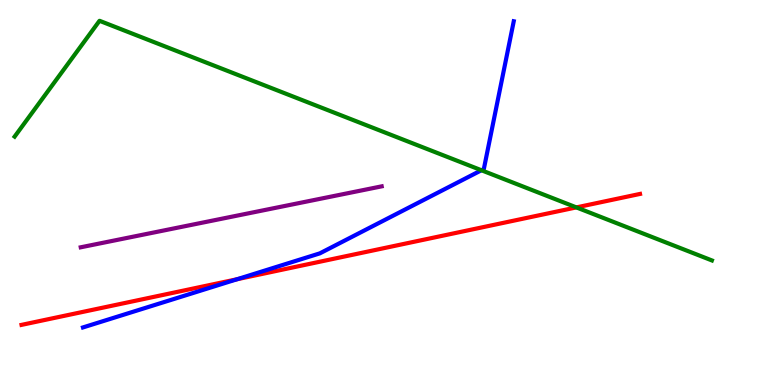[{'lines': ['blue', 'red'], 'intersections': [{'x': 3.06, 'y': 2.75}]}, {'lines': ['green', 'red'], 'intersections': [{'x': 7.44, 'y': 4.61}]}, {'lines': ['purple', 'red'], 'intersections': []}, {'lines': ['blue', 'green'], 'intersections': [{'x': 6.21, 'y': 5.58}]}, {'lines': ['blue', 'purple'], 'intersections': []}, {'lines': ['green', 'purple'], 'intersections': []}]